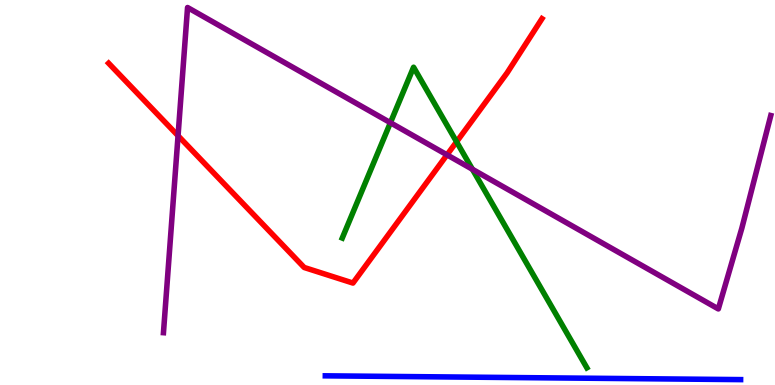[{'lines': ['blue', 'red'], 'intersections': []}, {'lines': ['green', 'red'], 'intersections': [{'x': 5.89, 'y': 6.32}]}, {'lines': ['purple', 'red'], 'intersections': [{'x': 2.3, 'y': 6.47}, {'x': 5.77, 'y': 5.98}]}, {'lines': ['blue', 'green'], 'intersections': []}, {'lines': ['blue', 'purple'], 'intersections': []}, {'lines': ['green', 'purple'], 'intersections': [{'x': 5.04, 'y': 6.81}, {'x': 6.1, 'y': 5.6}]}]